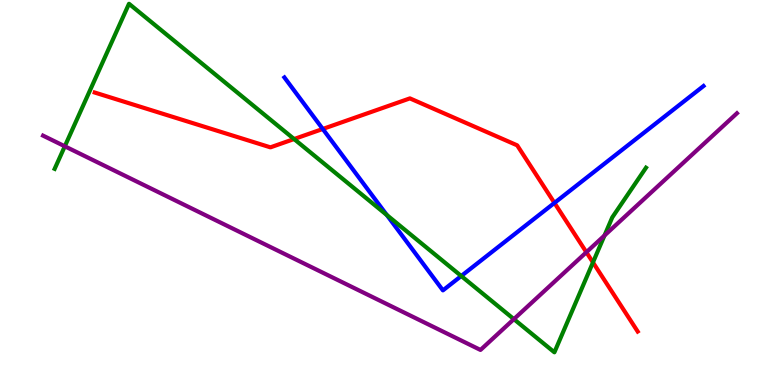[{'lines': ['blue', 'red'], 'intersections': [{'x': 4.16, 'y': 6.65}, {'x': 7.15, 'y': 4.73}]}, {'lines': ['green', 'red'], 'intersections': [{'x': 3.79, 'y': 6.39}, {'x': 7.65, 'y': 3.18}]}, {'lines': ['purple', 'red'], 'intersections': [{'x': 7.57, 'y': 3.45}]}, {'lines': ['blue', 'green'], 'intersections': [{'x': 4.99, 'y': 4.42}, {'x': 5.95, 'y': 2.83}]}, {'lines': ['blue', 'purple'], 'intersections': []}, {'lines': ['green', 'purple'], 'intersections': [{'x': 0.836, 'y': 6.2}, {'x': 6.63, 'y': 1.71}, {'x': 7.8, 'y': 3.88}]}]